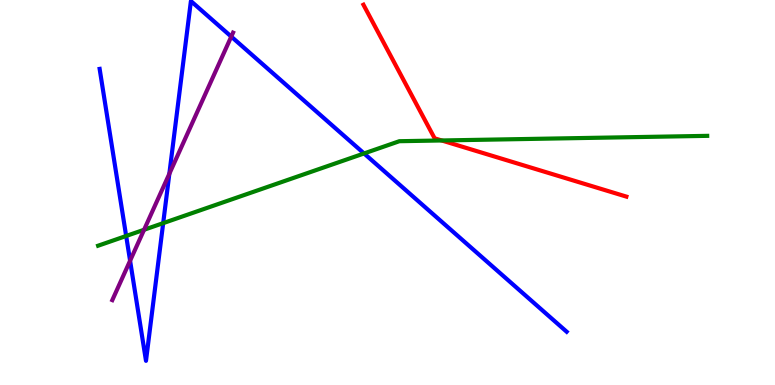[{'lines': ['blue', 'red'], 'intersections': []}, {'lines': ['green', 'red'], 'intersections': [{'x': 5.7, 'y': 6.35}]}, {'lines': ['purple', 'red'], 'intersections': []}, {'lines': ['blue', 'green'], 'intersections': [{'x': 1.63, 'y': 3.87}, {'x': 2.11, 'y': 4.2}, {'x': 4.7, 'y': 6.01}]}, {'lines': ['blue', 'purple'], 'intersections': [{'x': 1.68, 'y': 3.23}, {'x': 2.19, 'y': 5.49}, {'x': 2.98, 'y': 9.05}]}, {'lines': ['green', 'purple'], 'intersections': [{'x': 1.86, 'y': 4.03}]}]